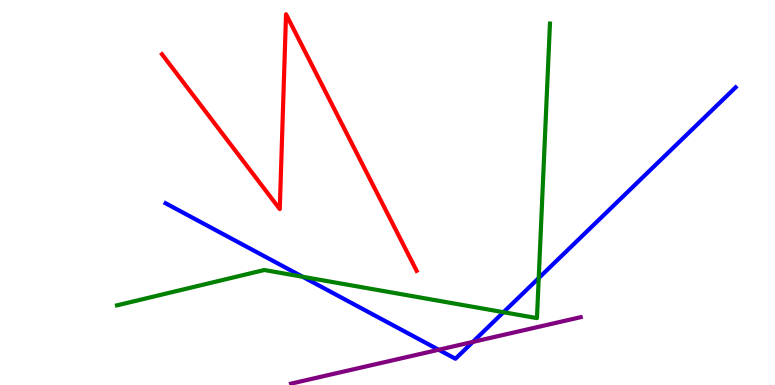[{'lines': ['blue', 'red'], 'intersections': []}, {'lines': ['green', 'red'], 'intersections': []}, {'lines': ['purple', 'red'], 'intersections': []}, {'lines': ['blue', 'green'], 'intersections': [{'x': 3.91, 'y': 2.81}, {'x': 6.5, 'y': 1.89}, {'x': 6.95, 'y': 2.78}]}, {'lines': ['blue', 'purple'], 'intersections': [{'x': 5.66, 'y': 0.915}, {'x': 6.1, 'y': 1.12}]}, {'lines': ['green', 'purple'], 'intersections': []}]